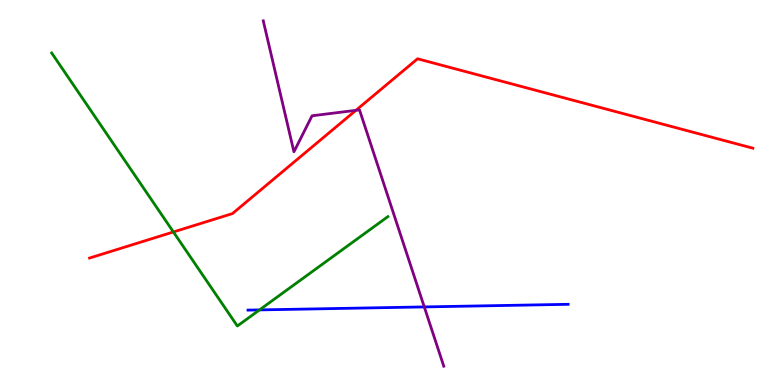[{'lines': ['blue', 'red'], 'intersections': []}, {'lines': ['green', 'red'], 'intersections': [{'x': 2.24, 'y': 3.97}]}, {'lines': ['purple', 'red'], 'intersections': [{'x': 4.59, 'y': 7.13}]}, {'lines': ['blue', 'green'], 'intersections': [{'x': 3.35, 'y': 1.95}]}, {'lines': ['blue', 'purple'], 'intersections': [{'x': 5.47, 'y': 2.03}]}, {'lines': ['green', 'purple'], 'intersections': []}]